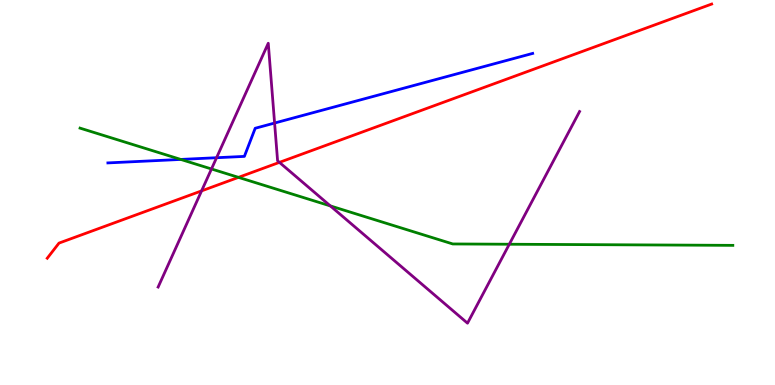[{'lines': ['blue', 'red'], 'intersections': []}, {'lines': ['green', 'red'], 'intersections': [{'x': 3.08, 'y': 5.39}]}, {'lines': ['purple', 'red'], 'intersections': [{'x': 2.6, 'y': 5.04}, {'x': 3.61, 'y': 5.78}]}, {'lines': ['blue', 'green'], 'intersections': [{'x': 2.33, 'y': 5.86}]}, {'lines': ['blue', 'purple'], 'intersections': [{'x': 2.79, 'y': 5.9}, {'x': 3.54, 'y': 6.8}]}, {'lines': ['green', 'purple'], 'intersections': [{'x': 2.73, 'y': 5.61}, {'x': 4.26, 'y': 4.65}, {'x': 6.57, 'y': 3.66}]}]